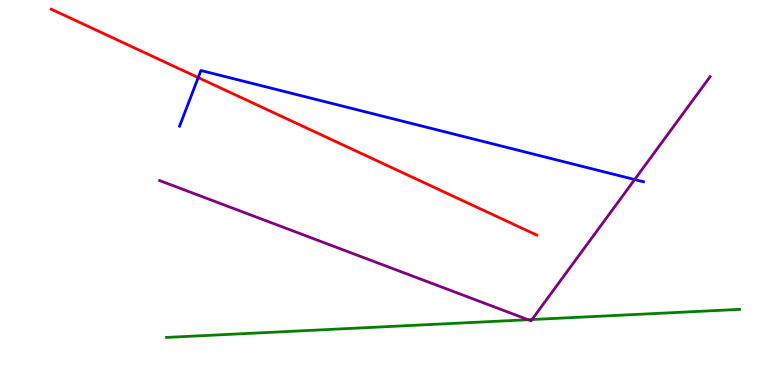[{'lines': ['blue', 'red'], 'intersections': [{'x': 2.56, 'y': 7.99}]}, {'lines': ['green', 'red'], 'intersections': []}, {'lines': ['purple', 'red'], 'intersections': []}, {'lines': ['blue', 'green'], 'intersections': []}, {'lines': ['blue', 'purple'], 'intersections': [{'x': 8.19, 'y': 5.34}]}, {'lines': ['green', 'purple'], 'intersections': [{'x': 6.82, 'y': 1.7}, {'x': 6.86, 'y': 1.7}]}]